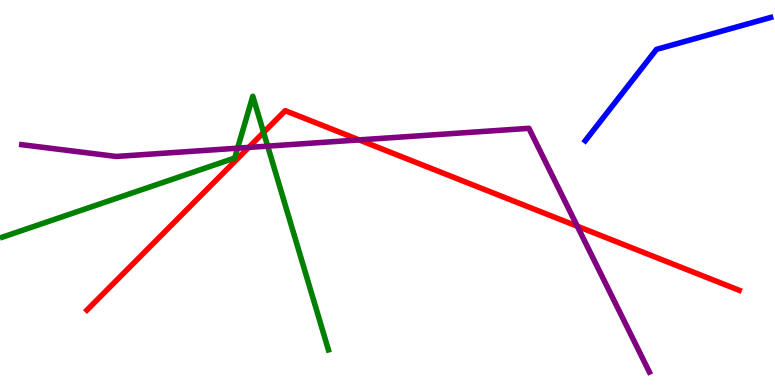[{'lines': ['blue', 'red'], 'intersections': []}, {'lines': ['green', 'red'], 'intersections': [{'x': 3.4, 'y': 6.56}]}, {'lines': ['purple', 'red'], 'intersections': [{'x': 3.21, 'y': 6.17}, {'x': 4.63, 'y': 6.37}, {'x': 7.45, 'y': 4.12}]}, {'lines': ['blue', 'green'], 'intersections': []}, {'lines': ['blue', 'purple'], 'intersections': []}, {'lines': ['green', 'purple'], 'intersections': [{'x': 3.07, 'y': 6.15}, {'x': 3.45, 'y': 6.2}]}]